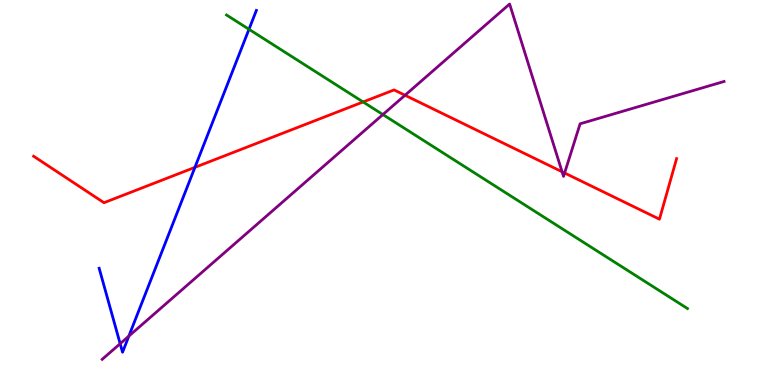[{'lines': ['blue', 'red'], 'intersections': [{'x': 2.52, 'y': 5.65}]}, {'lines': ['green', 'red'], 'intersections': [{'x': 4.69, 'y': 7.35}]}, {'lines': ['purple', 'red'], 'intersections': [{'x': 5.23, 'y': 7.53}, {'x': 7.25, 'y': 5.54}, {'x': 7.29, 'y': 5.51}]}, {'lines': ['blue', 'green'], 'intersections': [{'x': 3.21, 'y': 9.24}]}, {'lines': ['blue', 'purple'], 'intersections': [{'x': 1.55, 'y': 1.07}, {'x': 1.66, 'y': 1.27}]}, {'lines': ['green', 'purple'], 'intersections': [{'x': 4.94, 'y': 7.02}]}]